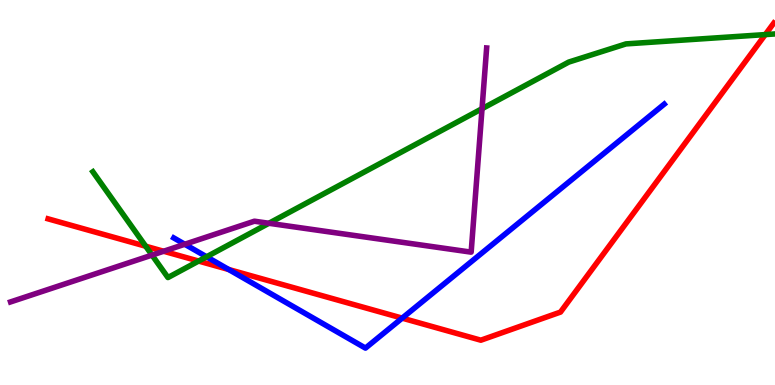[{'lines': ['blue', 'red'], 'intersections': [{'x': 2.95, 'y': 3.0}, {'x': 5.19, 'y': 1.74}]}, {'lines': ['green', 'red'], 'intersections': [{'x': 1.88, 'y': 3.6}, {'x': 2.56, 'y': 3.22}, {'x': 9.87, 'y': 9.1}]}, {'lines': ['purple', 'red'], 'intersections': [{'x': 2.11, 'y': 3.47}]}, {'lines': ['blue', 'green'], 'intersections': [{'x': 2.67, 'y': 3.33}]}, {'lines': ['blue', 'purple'], 'intersections': [{'x': 2.38, 'y': 3.66}]}, {'lines': ['green', 'purple'], 'intersections': [{'x': 1.96, 'y': 3.37}, {'x': 3.47, 'y': 4.2}, {'x': 6.22, 'y': 7.18}]}]